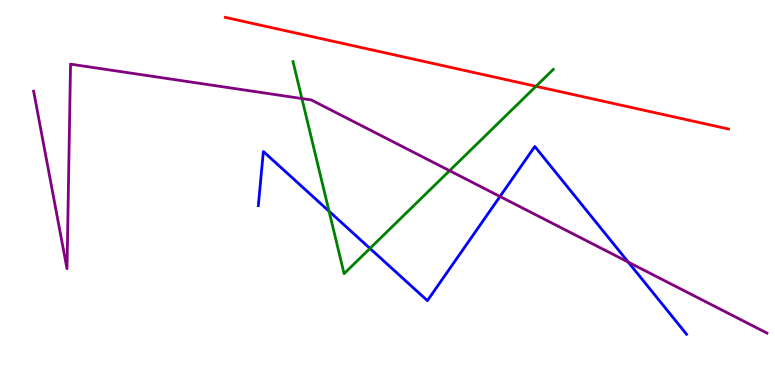[{'lines': ['blue', 'red'], 'intersections': []}, {'lines': ['green', 'red'], 'intersections': [{'x': 6.92, 'y': 7.76}]}, {'lines': ['purple', 'red'], 'intersections': []}, {'lines': ['blue', 'green'], 'intersections': [{'x': 4.25, 'y': 4.51}, {'x': 4.77, 'y': 3.55}]}, {'lines': ['blue', 'purple'], 'intersections': [{'x': 6.45, 'y': 4.9}, {'x': 8.11, 'y': 3.19}]}, {'lines': ['green', 'purple'], 'intersections': [{'x': 3.9, 'y': 7.44}, {'x': 5.8, 'y': 5.57}]}]